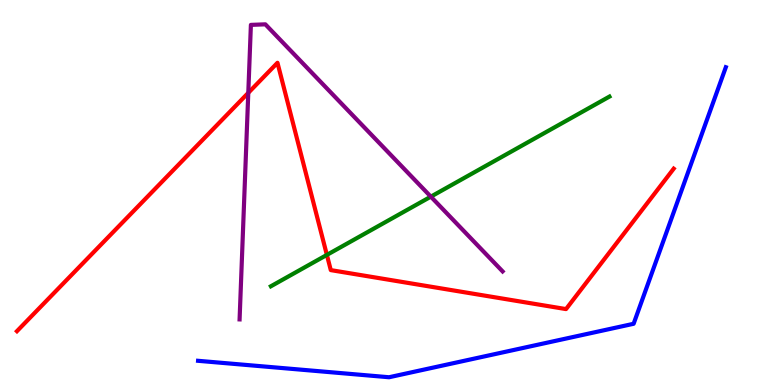[{'lines': ['blue', 'red'], 'intersections': []}, {'lines': ['green', 'red'], 'intersections': [{'x': 4.22, 'y': 3.38}]}, {'lines': ['purple', 'red'], 'intersections': [{'x': 3.2, 'y': 7.59}]}, {'lines': ['blue', 'green'], 'intersections': []}, {'lines': ['blue', 'purple'], 'intersections': []}, {'lines': ['green', 'purple'], 'intersections': [{'x': 5.56, 'y': 4.89}]}]